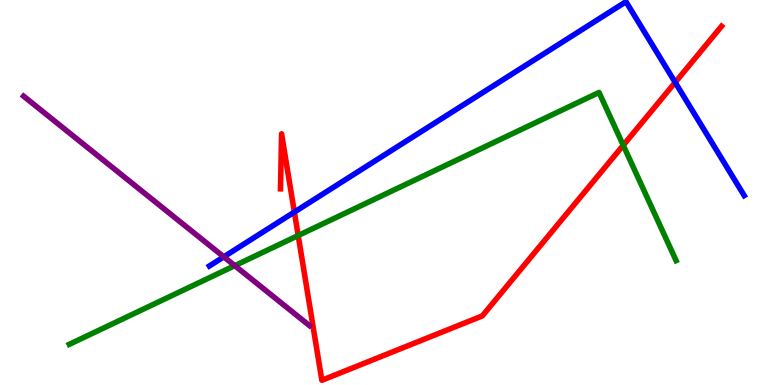[{'lines': ['blue', 'red'], 'intersections': [{'x': 3.8, 'y': 4.49}, {'x': 8.71, 'y': 7.86}]}, {'lines': ['green', 'red'], 'intersections': [{'x': 3.85, 'y': 3.88}, {'x': 8.04, 'y': 6.23}]}, {'lines': ['purple', 'red'], 'intersections': []}, {'lines': ['blue', 'green'], 'intersections': []}, {'lines': ['blue', 'purple'], 'intersections': [{'x': 2.89, 'y': 3.33}]}, {'lines': ['green', 'purple'], 'intersections': [{'x': 3.03, 'y': 3.1}]}]